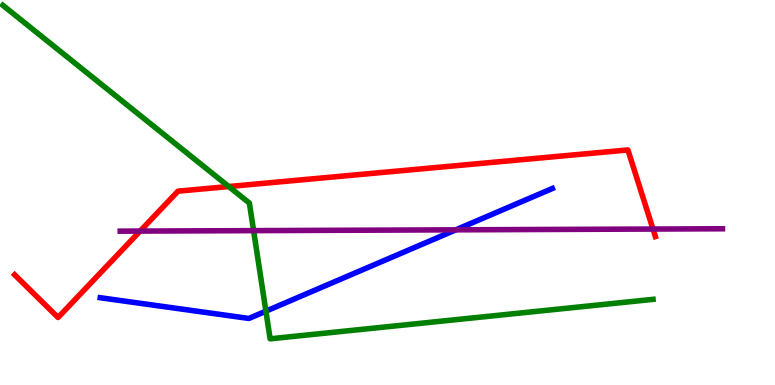[{'lines': ['blue', 'red'], 'intersections': []}, {'lines': ['green', 'red'], 'intersections': [{'x': 2.95, 'y': 5.16}]}, {'lines': ['purple', 'red'], 'intersections': [{'x': 1.81, 'y': 4.0}, {'x': 8.43, 'y': 4.05}]}, {'lines': ['blue', 'green'], 'intersections': [{'x': 3.43, 'y': 1.92}]}, {'lines': ['blue', 'purple'], 'intersections': [{'x': 5.88, 'y': 4.03}]}, {'lines': ['green', 'purple'], 'intersections': [{'x': 3.27, 'y': 4.01}]}]